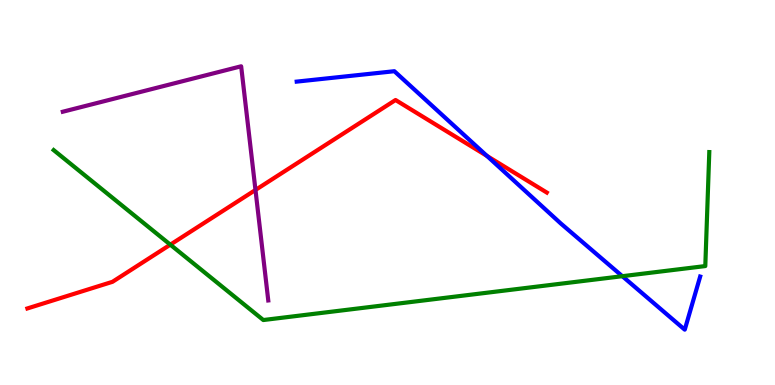[{'lines': ['blue', 'red'], 'intersections': [{'x': 6.28, 'y': 5.95}]}, {'lines': ['green', 'red'], 'intersections': [{'x': 2.2, 'y': 3.65}]}, {'lines': ['purple', 'red'], 'intersections': [{'x': 3.3, 'y': 5.07}]}, {'lines': ['blue', 'green'], 'intersections': [{'x': 8.03, 'y': 2.83}]}, {'lines': ['blue', 'purple'], 'intersections': []}, {'lines': ['green', 'purple'], 'intersections': []}]